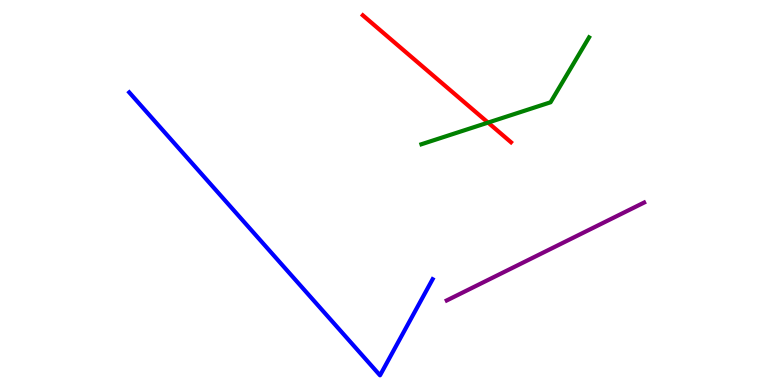[{'lines': ['blue', 'red'], 'intersections': []}, {'lines': ['green', 'red'], 'intersections': [{'x': 6.3, 'y': 6.82}]}, {'lines': ['purple', 'red'], 'intersections': []}, {'lines': ['blue', 'green'], 'intersections': []}, {'lines': ['blue', 'purple'], 'intersections': []}, {'lines': ['green', 'purple'], 'intersections': []}]